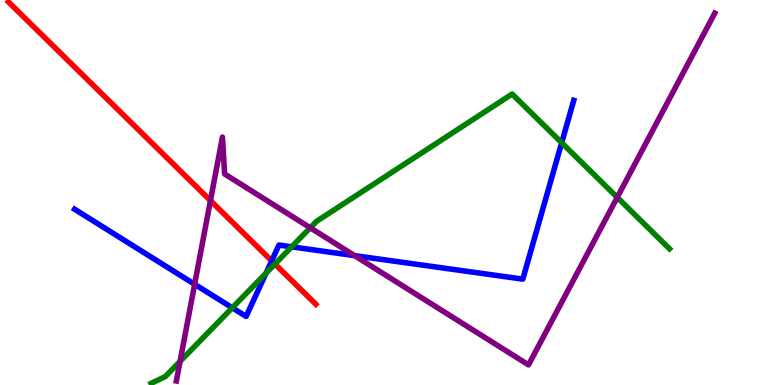[{'lines': ['blue', 'red'], 'intersections': [{'x': 3.51, 'y': 3.23}]}, {'lines': ['green', 'red'], 'intersections': [{'x': 3.55, 'y': 3.14}]}, {'lines': ['purple', 'red'], 'intersections': [{'x': 2.72, 'y': 4.79}]}, {'lines': ['blue', 'green'], 'intersections': [{'x': 3.0, 'y': 2.01}, {'x': 3.43, 'y': 2.91}, {'x': 3.76, 'y': 3.59}, {'x': 7.25, 'y': 6.29}]}, {'lines': ['blue', 'purple'], 'intersections': [{'x': 2.51, 'y': 2.62}, {'x': 4.58, 'y': 3.36}]}, {'lines': ['green', 'purple'], 'intersections': [{'x': 2.32, 'y': 0.613}, {'x': 4.0, 'y': 4.08}, {'x': 7.96, 'y': 4.87}]}]